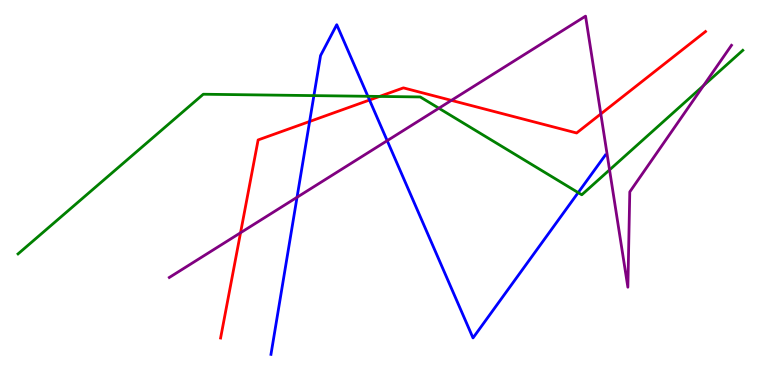[{'lines': ['blue', 'red'], 'intersections': [{'x': 4.0, 'y': 6.84}, {'x': 4.77, 'y': 7.4}]}, {'lines': ['green', 'red'], 'intersections': [{'x': 4.9, 'y': 7.5}]}, {'lines': ['purple', 'red'], 'intersections': [{'x': 3.1, 'y': 3.95}, {'x': 5.82, 'y': 7.39}, {'x': 7.75, 'y': 7.04}]}, {'lines': ['blue', 'green'], 'intersections': [{'x': 4.05, 'y': 7.52}, {'x': 4.75, 'y': 7.5}, {'x': 7.46, 'y': 5.0}]}, {'lines': ['blue', 'purple'], 'intersections': [{'x': 3.83, 'y': 4.88}, {'x': 5.0, 'y': 6.35}]}, {'lines': ['green', 'purple'], 'intersections': [{'x': 5.66, 'y': 7.19}, {'x': 7.87, 'y': 5.59}, {'x': 9.08, 'y': 7.78}]}]